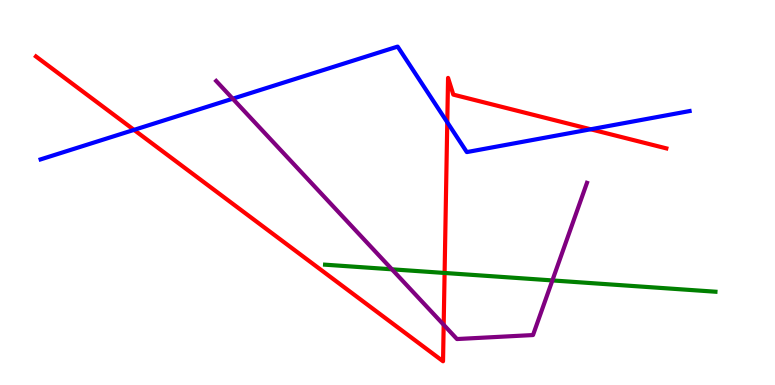[{'lines': ['blue', 'red'], 'intersections': [{'x': 1.73, 'y': 6.63}, {'x': 5.77, 'y': 6.82}, {'x': 7.62, 'y': 6.64}]}, {'lines': ['green', 'red'], 'intersections': [{'x': 5.74, 'y': 2.91}]}, {'lines': ['purple', 'red'], 'intersections': [{'x': 5.72, 'y': 1.56}]}, {'lines': ['blue', 'green'], 'intersections': []}, {'lines': ['blue', 'purple'], 'intersections': [{'x': 3.0, 'y': 7.44}]}, {'lines': ['green', 'purple'], 'intersections': [{'x': 5.06, 'y': 3.0}, {'x': 7.13, 'y': 2.72}]}]